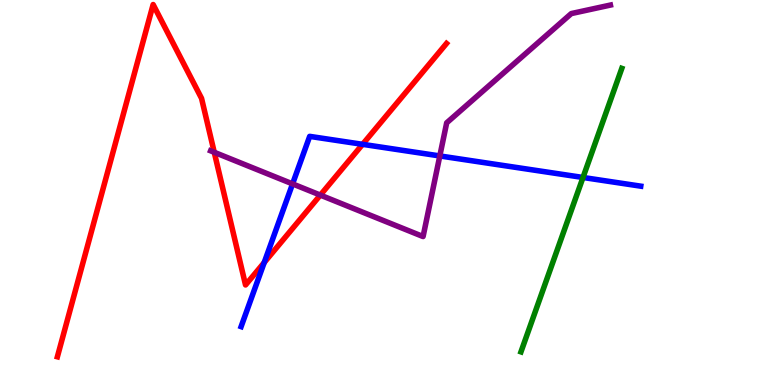[{'lines': ['blue', 'red'], 'intersections': [{'x': 3.41, 'y': 3.18}, {'x': 4.68, 'y': 6.25}]}, {'lines': ['green', 'red'], 'intersections': []}, {'lines': ['purple', 'red'], 'intersections': [{'x': 2.76, 'y': 6.04}, {'x': 4.13, 'y': 4.93}]}, {'lines': ['blue', 'green'], 'intersections': [{'x': 7.52, 'y': 5.39}]}, {'lines': ['blue', 'purple'], 'intersections': [{'x': 3.77, 'y': 5.22}, {'x': 5.68, 'y': 5.95}]}, {'lines': ['green', 'purple'], 'intersections': []}]